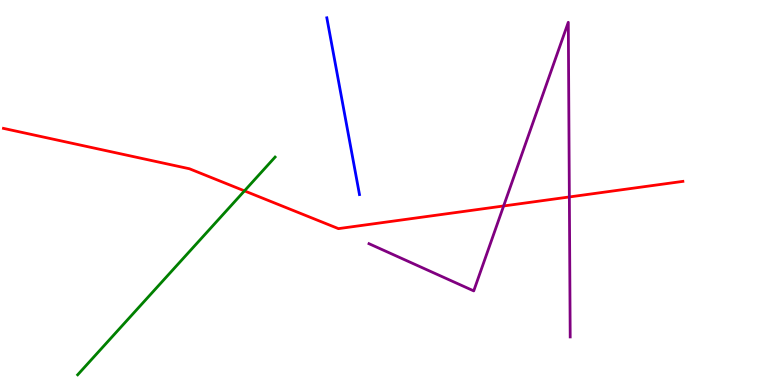[{'lines': ['blue', 'red'], 'intersections': []}, {'lines': ['green', 'red'], 'intersections': [{'x': 3.15, 'y': 5.04}]}, {'lines': ['purple', 'red'], 'intersections': [{'x': 6.5, 'y': 4.65}, {'x': 7.35, 'y': 4.88}]}, {'lines': ['blue', 'green'], 'intersections': []}, {'lines': ['blue', 'purple'], 'intersections': []}, {'lines': ['green', 'purple'], 'intersections': []}]